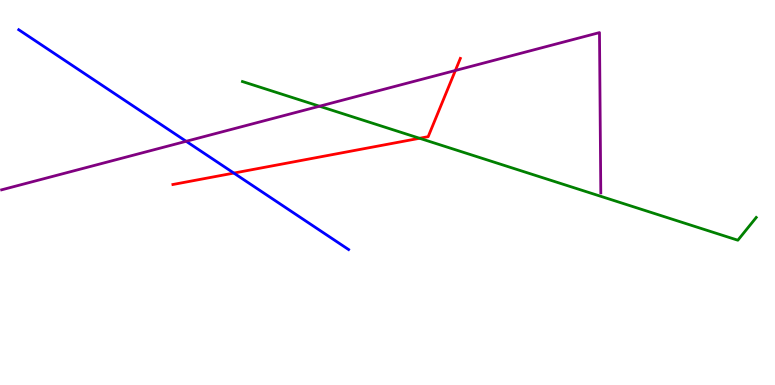[{'lines': ['blue', 'red'], 'intersections': [{'x': 3.02, 'y': 5.5}]}, {'lines': ['green', 'red'], 'intersections': [{'x': 5.41, 'y': 6.41}]}, {'lines': ['purple', 'red'], 'intersections': [{'x': 5.88, 'y': 8.17}]}, {'lines': ['blue', 'green'], 'intersections': []}, {'lines': ['blue', 'purple'], 'intersections': [{'x': 2.4, 'y': 6.33}]}, {'lines': ['green', 'purple'], 'intersections': [{'x': 4.12, 'y': 7.24}]}]